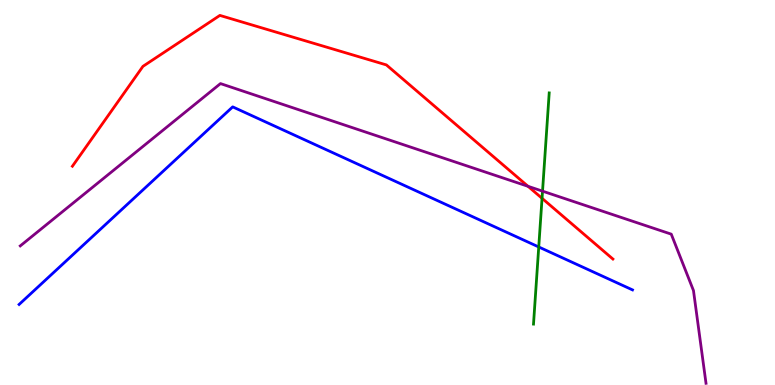[{'lines': ['blue', 'red'], 'intersections': []}, {'lines': ['green', 'red'], 'intersections': [{'x': 6.99, 'y': 4.85}]}, {'lines': ['purple', 'red'], 'intersections': [{'x': 6.81, 'y': 5.16}]}, {'lines': ['blue', 'green'], 'intersections': [{'x': 6.95, 'y': 3.59}]}, {'lines': ['blue', 'purple'], 'intersections': []}, {'lines': ['green', 'purple'], 'intersections': [{'x': 7.0, 'y': 5.03}]}]